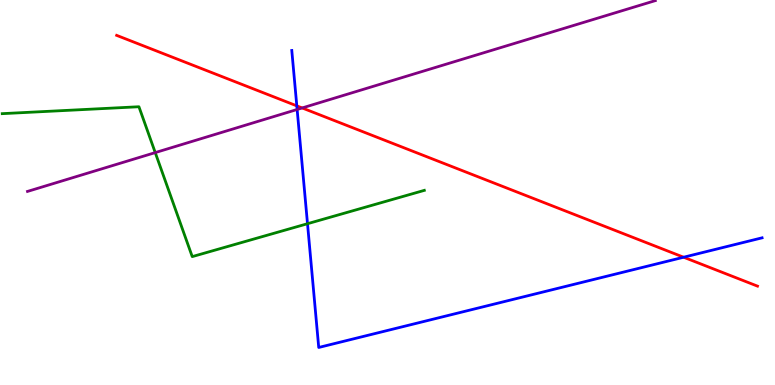[{'lines': ['blue', 'red'], 'intersections': [{'x': 3.83, 'y': 7.25}, {'x': 8.82, 'y': 3.32}]}, {'lines': ['green', 'red'], 'intersections': []}, {'lines': ['purple', 'red'], 'intersections': [{'x': 3.9, 'y': 7.2}]}, {'lines': ['blue', 'green'], 'intersections': [{'x': 3.97, 'y': 4.19}]}, {'lines': ['blue', 'purple'], 'intersections': [{'x': 3.83, 'y': 7.16}]}, {'lines': ['green', 'purple'], 'intersections': [{'x': 2.0, 'y': 6.04}]}]